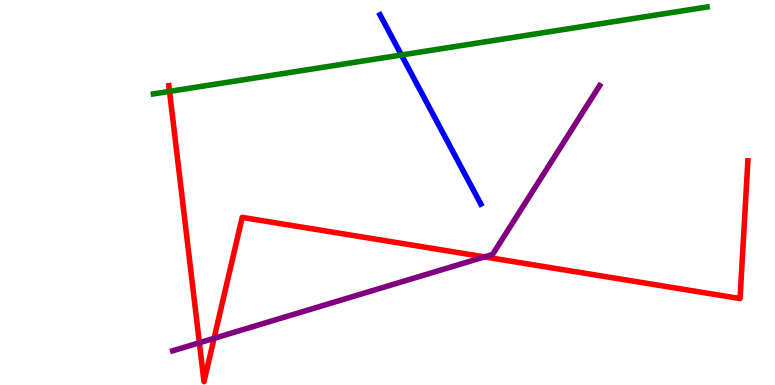[{'lines': ['blue', 'red'], 'intersections': []}, {'lines': ['green', 'red'], 'intersections': [{'x': 2.19, 'y': 7.63}]}, {'lines': ['purple', 'red'], 'intersections': [{'x': 2.57, 'y': 1.1}, {'x': 2.76, 'y': 1.21}, {'x': 6.25, 'y': 3.33}]}, {'lines': ['blue', 'green'], 'intersections': [{'x': 5.18, 'y': 8.57}]}, {'lines': ['blue', 'purple'], 'intersections': []}, {'lines': ['green', 'purple'], 'intersections': []}]